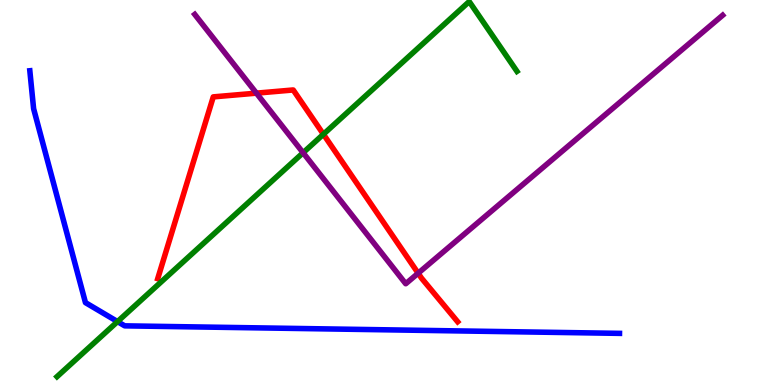[{'lines': ['blue', 'red'], 'intersections': []}, {'lines': ['green', 'red'], 'intersections': [{'x': 4.17, 'y': 6.51}]}, {'lines': ['purple', 'red'], 'intersections': [{'x': 3.31, 'y': 7.58}, {'x': 5.4, 'y': 2.9}]}, {'lines': ['blue', 'green'], 'intersections': [{'x': 1.52, 'y': 1.65}]}, {'lines': ['blue', 'purple'], 'intersections': []}, {'lines': ['green', 'purple'], 'intersections': [{'x': 3.91, 'y': 6.03}]}]